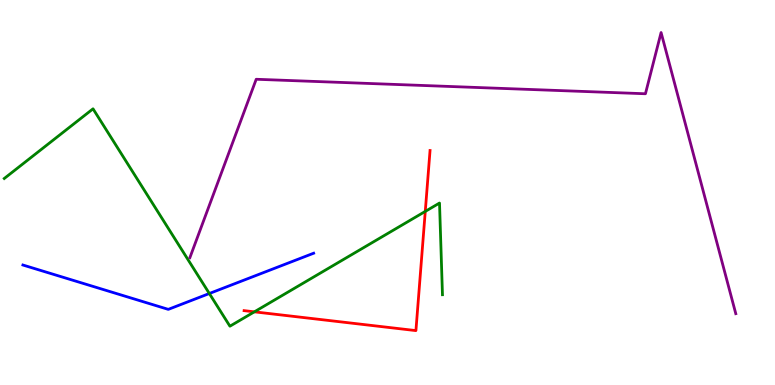[{'lines': ['blue', 'red'], 'intersections': []}, {'lines': ['green', 'red'], 'intersections': [{'x': 3.28, 'y': 1.9}, {'x': 5.49, 'y': 4.51}]}, {'lines': ['purple', 'red'], 'intersections': []}, {'lines': ['blue', 'green'], 'intersections': [{'x': 2.7, 'y': 2.38}]}, {'lines': ['blue', 'purple'], 'intersections': []}, {'lines': ['green', 'purple'], 'intersections': []}]